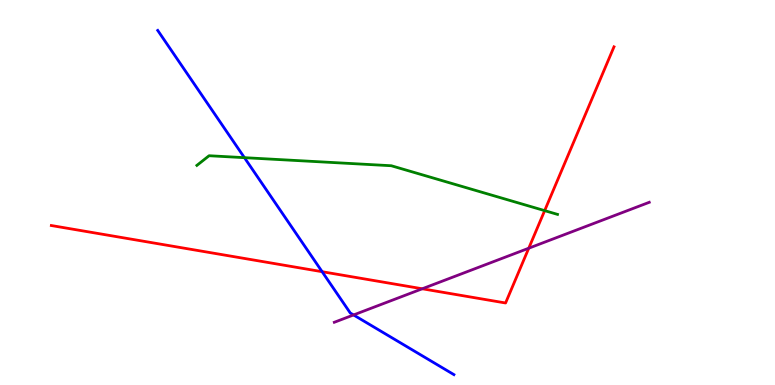[{'lines': ['blue', 'red'], 'intersections': [{'x': 4.16, 'y': 2.94}]}, {'lines': ['green', 'red'], 'intersections': [{'x': 7.03, 'y': 4.53}]}, {'lines': ['purple', 'red'], 'intersections': [{'x': 5.45, 'y': 2.5}, {'x': 6.82, 'y': 3.55}]}, {'lines': ['blue', 'green'], 'intersections': [{'x': 3.15, 'y': 5.9}]}, {'lines': ['blue', 'purple'], 'intersections': [{'x': 4.56, 'y': 1.82}]}, {'lines': ['green', 'purple'], 'intersections': []}]